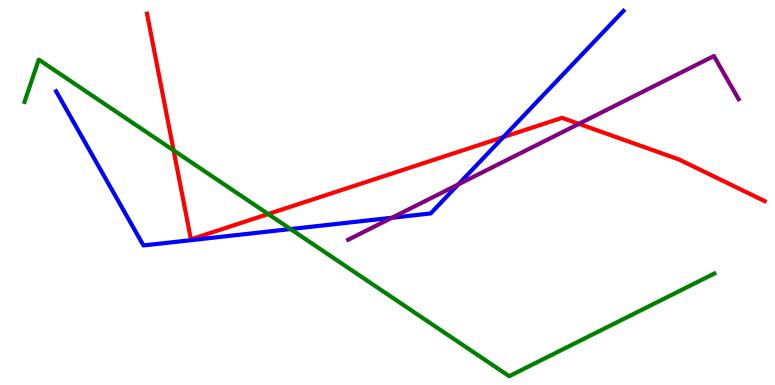[{'lines': ['blue', 'red'], 'intersections': [{'x': 6.5, 'y': 6.44}]}, {'lines': ['green', 'red'], 'intersections': [{'x': 2.24, 'y': 6.09}, {'x': 3.46, 'y': 4.44}]}, {'lines': ['purple', 'red'], 'intersections': [{'x': 7.47, 'y': 6.78}]}, {'lines': ['blue', 'green'], 'intersections': [{'x': 3.75, 'y': 4.05}]}, {'lines': ['blue', 'purple'], 'intersections': [{'x': 5.06, 'y': 4.34}, {'x': 5.91, 'y': 5.21}]}, {'lines': ['green', 'purple'], 'intersections': []}]